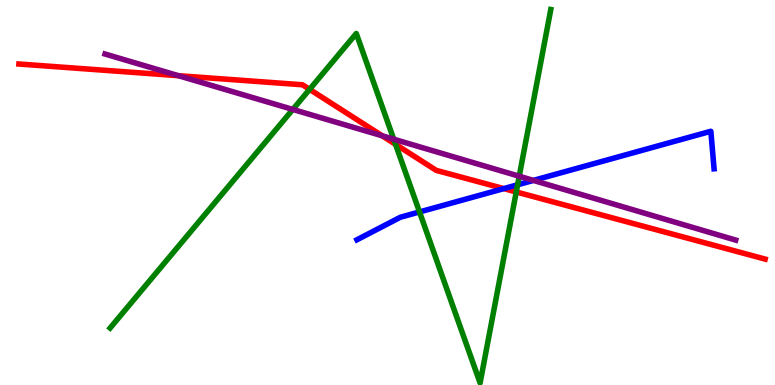[{'lines': ['blue', 'red'], 'intersections': [{'x': 6.5, 'y': 5.1}]}, {'lines': ['green', 'red'], 'intersections': [{'x': 3.99, 'y': 7.68}, {'x': 5.1, 'y': 6.25}, {'x': 6.66, 'y': 5.01}]}, {'lines': ['purple', 'red'], 'intersections': [{'x': 2.3, 'y': 8.03}, {'x': 4.93, 'y': 6.47}]}, {'lines': ['blue', 'green'], 'intersections': [{'x': 5.41, 'y': 4.5}, {'x': 6.68, 'y': 5.2}]}, {'lines': ['blue', 'purple'], 'intersections': [{'x': 6.88, 'y': 5.31}]}, {'lines': ['green', 'purple'], 'intersections': [{'x': 3.78, 'y': 7.16}, {'x': 5.08, 'y': 6.38}, {'x': 6.7, 'y': 5.42}]}]